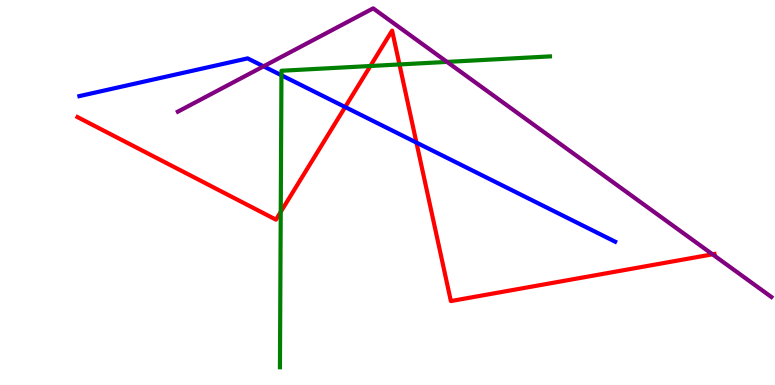[{'lines': ['blue', 'red'], 'intersections': [{'x': 4.45, 'y': 7.22}, {'x': 5.37, 'y': 6.3}]}, {'lines': ['green', 'red'], 'intersections': [{'x': 3.62, 'y': 4.5}, {'x': 4.78, 'y': 8.29}, {'x': 5.15, 'y': 8.33}]}, {'lines': ['purple', 'red'], 'intersections': [{'x': 9.19, 'y': 3.39}]}, {'lines': ['blue', 'green'], 'intersections': [{'x': 3.63, 'y': 8.05}]}, {'lines': ['blue', 'purple'], 'intersections': [{'x': 3.4, 'y': 8.28}]}, {'lines': ['green', 'purple'], 'intersections': [{'x': 5.77, 'y': 8.39}]}]